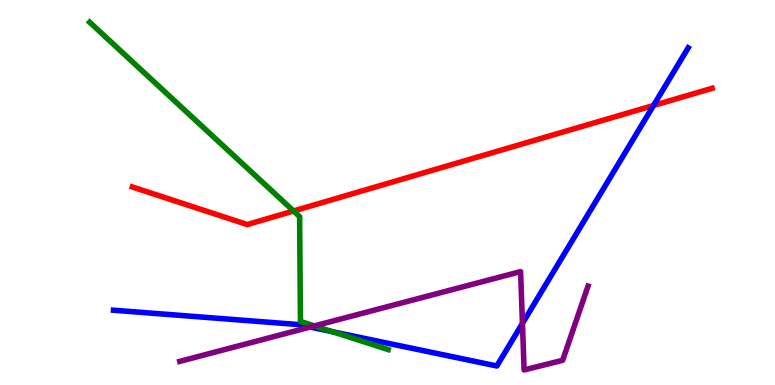[{'lines': ['blue', 'red'], 'intersections': [{'x': 8.43, 'y': 7.26}]}, {'lines': ['green', 'red'], 'intersections': [{'x': 3.79, 'y': 4.52}]}, {'lines': ['purple', 'red'], 'intersections': []}, {'lines': ['blue', 'green'], 'intersections': [{'x': 4.29, 'y': 1.38}]}, {'lines': ['blue', 'purple'], 'intersections': [{'x': 4.0, 'y': 1.51}, {'x': 6.74, 'y': 1.6}]}, {'lines': ['green', 'purple'], 'intersections': [{'x': 4.06, 'y': 1.53}]}]